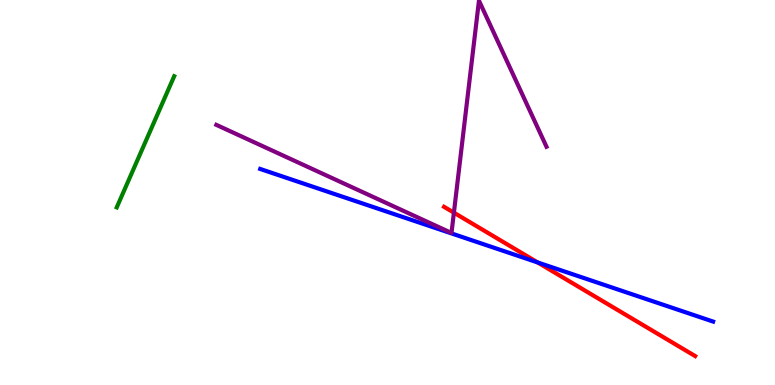[{'lines': ['blue', 'red'], 'intersections': [{'x': 6.94, 'y': 3.18}]}, {'lines': ['green', 'red'], 'intersections': []}, {'lines': ['purple', 'red'], 'intersections': [{'x': 5.86, 'y': 4.48}]}, {'lines': ['blue', 'green'], 'intersections': []}, {'lines': ['blue', 'purple'], 'intersections': []}, {'lines': ['green', 'purple'], 'intersections': []}]